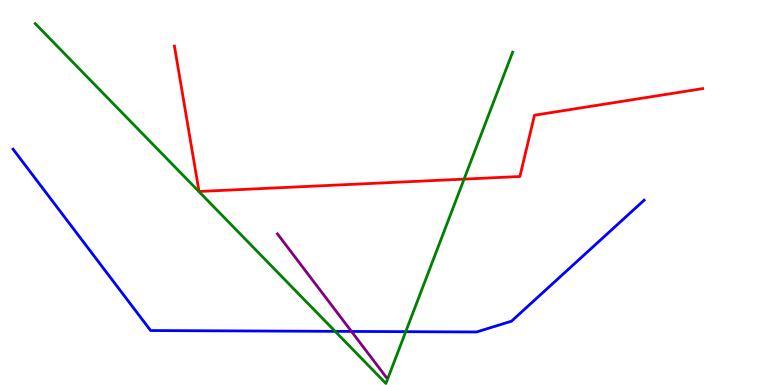[{'lines': ['blue', 'red'], 'intersections': []}, {'lines': ['green', 'red'], 'intersections': [{'x': 5.99, 'y': 5.35}]}, {'lines': ['purple', 'red'], 'intersections': []}, {'lines': ['blue', 'green'], 'intersections': [{'x': 4.32, 'y': 1.39}, {'x': 5.24, 'y': 1.39}]}, {'lines': ['blue', 'purple'], 'intersections': [{'x': 4.54, 'y': 1.39}]}, {'lines': ['green', 'purple'], 'intersections': []}]